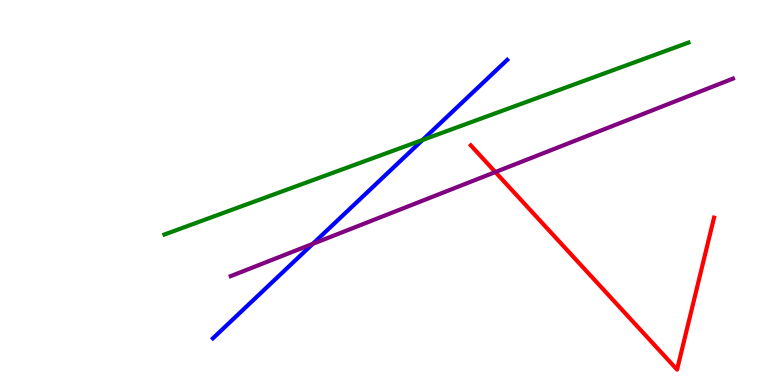[{'lines': ['blue', 'red'], 'intersections': []}, {'lines': ['green', 'red'], 'intersections': []}, {'lines': ['purple', 'red'], 'intersections': [{'x': 6.39, 'y': 5.53}]}, {'lines': ['blue', 'green'], 'intersections': [{'x': 5.45, 'y': 6.36}]}, {'lines': ['blue', 'purple'], 'intersections': [{'x': 4.04, 'y': 3.67}]}, {'lines': ['green', 'purple'], 'intersections': []}]